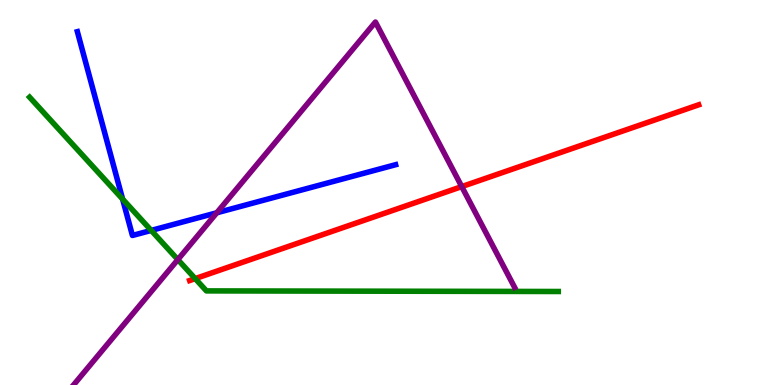[{'lines': ['blue', 'red'], 'intersections': []}, {'lines': ['green', 'red'], 'intersections': [{'x': 2.52, 'y': 2.76}]}, {'lines': ['purple', 'red'], 'intersections': [{'x': 5.96, 'y': 5.15}]}, {'lines': ['blue', 'green'], 'intersections': [{'x': 1.58, 'y': 4.83}, {'x': 1.95, 'y': 4.02}]}, {'lines': ['blue', 'purple'], 'intersections': [{'x': 2.8, 'y': 4.47}]}, {'lines': ['green', 'purple'], 'intersections': [{'x': 2.29, 'y': 3.26}]}]